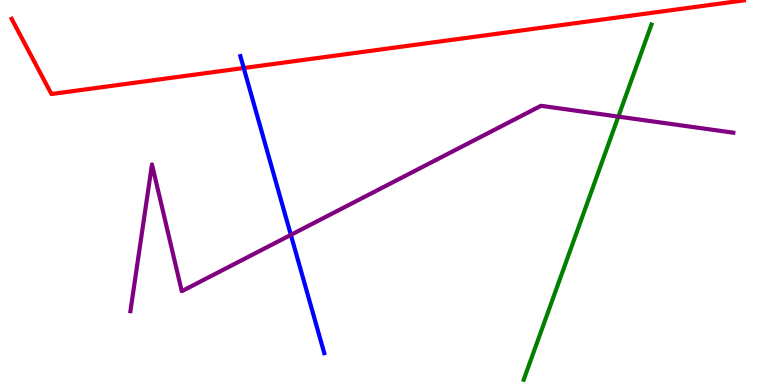[{'lines': ['blue', 'red'], 'intersections': [{'x': 3.14, 'y': 8.23}]}, {'lines': ['green', 'red'], 'intersections': []}, {'lines': ['purple', 'red'], 'intersections': []}, {'lines': ['blue', 'green'], 'intersections': []}, {'lines': ['blue', 'purple'], 'intersections': [{'x': 3.75, 'y': 3.9}]}, {'lines': ['green', 'purple'], 'intersections': [{'x': 7.98, 'y': 6.97}]}]